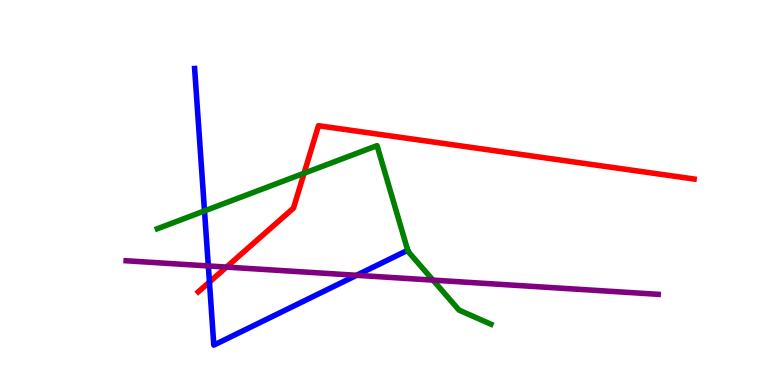[{'lines': ['blue', 'red'], 'intersections': [{'x': 2.7, 'y': 2.67}]}, {'lines': ['green', 'red'], 'intersections': [{'x': 3.92, 'y': 5.5}]}, {'lines': ['purple', 'red'], 'intersections': [{'x': 2.92, 'y': 3.06}]}, {'lines': ['blue', 'green'], 'intersections': [{'x': 2.64, 'y': 4.52}, {'x': 5.26, 'y': 3.5}]}, {'lines': ['blue', 'purple'], 'intersections': [{'x': 2.69, 'y': 3.09}, {'x': 4.6, 'y': 2.85}]}, {'lines': ['green', 'purple'], 'intersections': [{'x': 5.59, 'y': 2.72}]}]